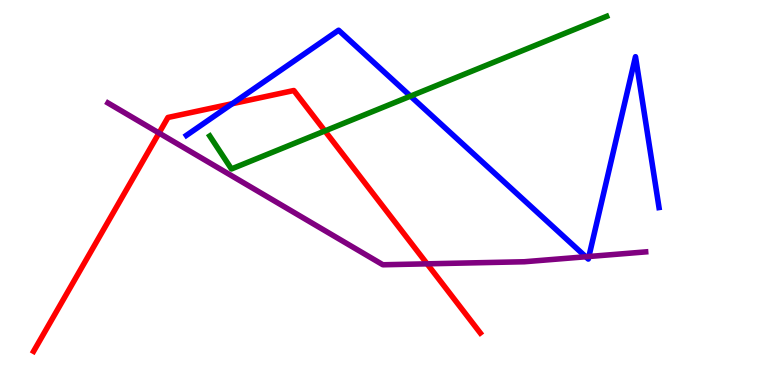[{'lines': ['blue', 'red'], 'intersections': [{'x': 3.0, 'y': 7.31}]}, {'lines': ['green', 'red'], 'intersections': [{'x': 4.19, 'y': 6.6}]}, {'lines': ['purple', 'red'], 'intersections': [{'x': 2.05, 'y': 6.54}, {'x': 5.51, 'y': 3.15}]}, {'lines': ['blue', 'green'], 'intersections': [{'x': 5.3, 'y': 7.5}]}, {'lines': ['blue', 'purple'], 'intersections': [{'x': 7.56, 'y': 3.33}, {'x': 7.6, 'y': 3.34}]}, {'lines': ['green', 'purple'], 'intersections': []}]